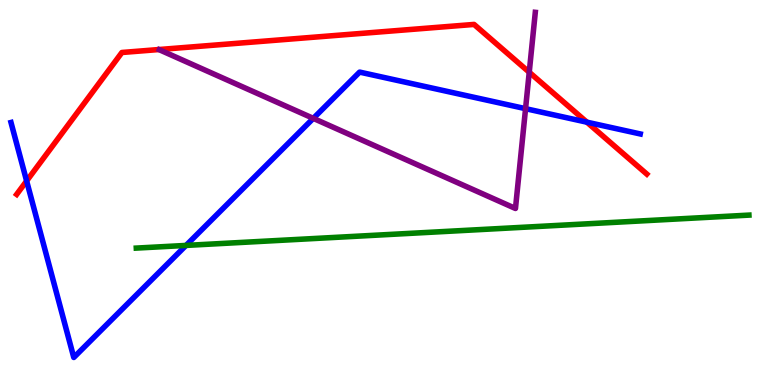[{'lines': ['blue', 'red'], 'intersections': [{'x': 0.343, 'y': 5.3}, {'x': 7.57, 'y': 6.83}]}, {'lines': ['green', 'red'], 'intersections': []}, {'lines': ['purple', 'red'], 'intersections': [{'x': 6.83, 'y': 8.12}]}, {'lines': ['blue', 'green'], 'intersections': [{'x': 2.4, 'y': 3.63}]}, {'lines': ['blue', 'purple'], 'intersections': [{'x': 4.04, 'y': 6.93}, {'x': 6.78, 'y': 7.18}]}, {'lines': ['green', 'purple'], 'intersections': []}]